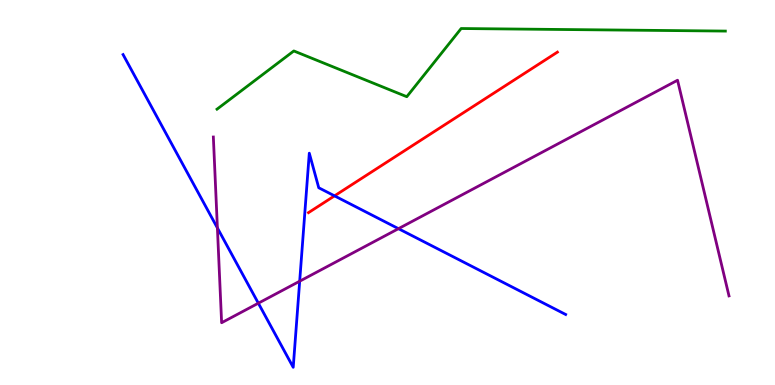[{'lines': ['blue', 'red'], 'intersections': [{'x': 4.32, 'y': 4.91}]}, {'lines': ['green', 'red'], 'intersections': []}, {'lines': ['purple', 'red'], 'intersections': []}, {'lines': ['blue', 'green'], 'intersections': []}, {'lines': ['blue', 'purple'], 'intersections': [{'x': 2.81, 'y': 4.08}, {'x': 3.33, 'y': 2.12}, {'x': 3.87, 'y': 2.7}, {'x': 5.14, 'y': 4.06}]}, {'lines': ['green', 'purple'], 'intersections': []}]